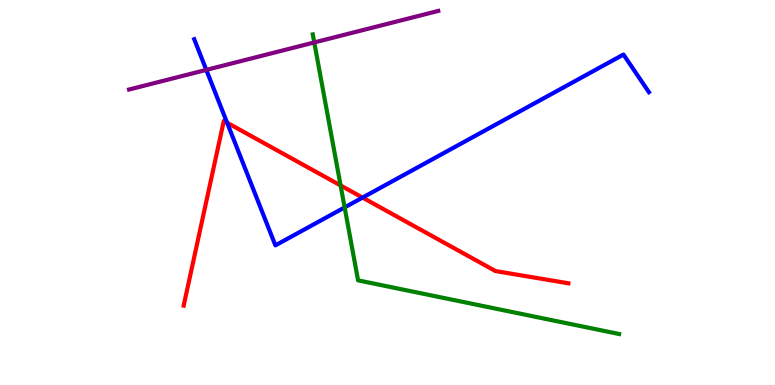[{'lines': ['blue', 'red'], 'intersections': [{'x': 2.93, 'y': 6.81}, {'x': 4.68, 'y': 4.87}]}, {'lines': ['green', 'red'], 'intersections': [{'x': 4.39, 'y': 5.18}]}, {'lines': ['purple', 'red'], 'intersections': []}, {'lines': ['blue', 'green'], 'intersections': [{'x': 4.45, 'y': 4.61}]}, {'lines': ['blue', 'purple'], 'intersections': [{'x': 2.66, 'y': 8.18}]}, {'lines': ['green', 'purple'], 'intersections': [{'x': 4.06, 'y': 8.9}]}]